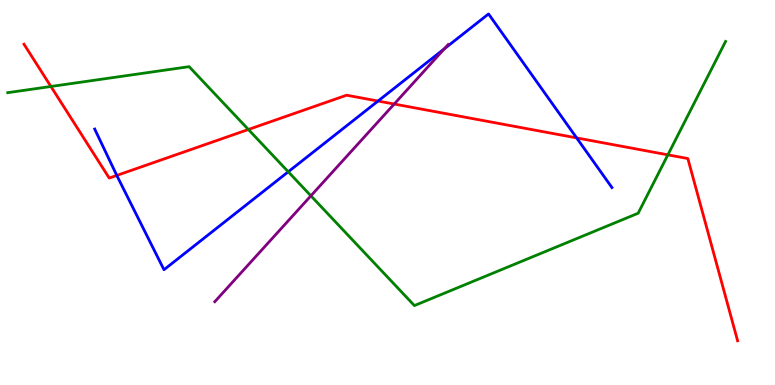[{'lines': ['blue', 'red'], 'intersections': [{'x': 1.51, 'y': 5.44}, {'x': 4.88, 'y': 7.38}, {'x': 7.44, 'y': 6.42}]}, {'lines': ['green', 'red'], 'intersections': [{'x': 0.657, 'y': 7.75}, {'x': 3.2, 'y': 6.64}, {'x': 8.62, 'y': 5.98}]}, {'lines': ['purple', 'red'], 'intersections': [{'x': 5.09, 'y': 7.3}]}, {'lines': ['blue', 'green'], 'intersections': [{'x': 3.72, 'y': 5.54}]}, {'lines': ['blue', 'purple'], 'intersections': [{'x': 5.73, 'y': 8.73}]}, {'lines': ['green', 'purple'], 'intersections': [{'x': 4.01, 'y': 4.91}]}]